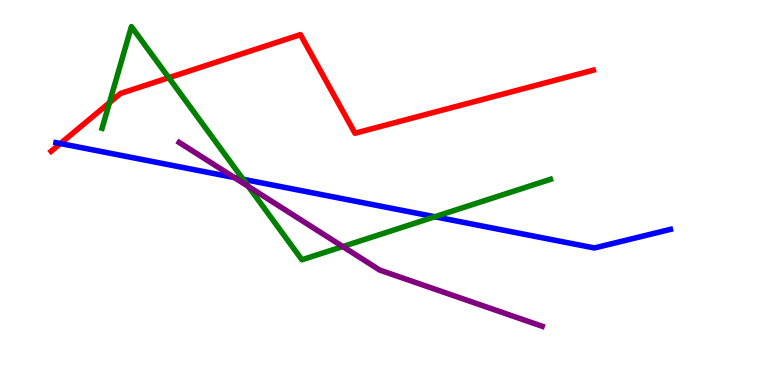[{'lines': ['blue', 'red'], 'intersections': [{'x': 0.78, 'y': 6.27}]}, {'lines': ['green', 'red'], 'intersections': [{'x': 1.41, 'y': 7.33}, {'x': 2.18, 'y': 7.98}]}, {'lines': ['purple', 'red'], 'intersections': []}, {'lines': ['blue', 'green'], 'intersections': [{'x': 3.14, 'y': 5.34}, {'x': 5.61, 'y': 4.37}]}, {'lines': ['blue', 'purple'], 'intersections': [{'x': 3.02, 'y': 5.39}]}, {'lines': ['green', 'purple'], 'intersections': [{'x': 3.2, 'y': 5.16}, {'x': 4.42, 'y': 3.6}]}]